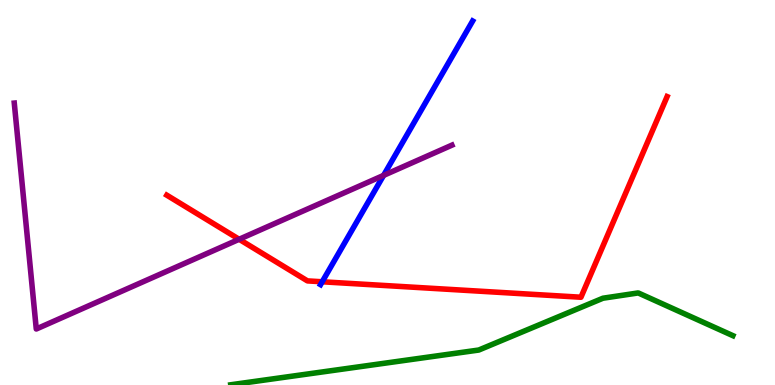[{'lines': ['blue', 'red'], 'intersections': [{'x': 4.16, 'y': 2.68}]}, {'lines': ['green', 'red'], 'intersections': []}, {'lines': ['purple', 'red'], 'intersections': [{'x': 3.09, 'y': 3.79}]}, {'lines': ['blue', 'green'], 'intersections': []}, {'lines': ['blue', 'purple'], 'intersections': [{'x': 4.95, 'y': 5.44}]}, {'lines': ['green', 'purple'], 'intersections': []}]